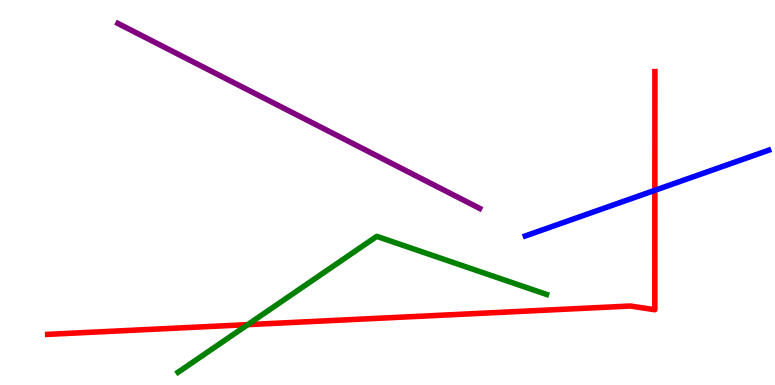[{'lines': ['blue', 'red'], 'intersections': [{'x': 8.45, 'y': 5.06}]}, {'lines': ['green', 'red'], 'intersections': [{'x': 3.2, 'y': 1.57}]}, {'lines': ['purple', 'red'], 'intersections': []}, {'lines': ['blue', 'green'], 'intersections': []}, {'lines': ['blue', 'purple'], 'intersections': []}, {'lines': ['green', 'purple'], 'intersections': []}]